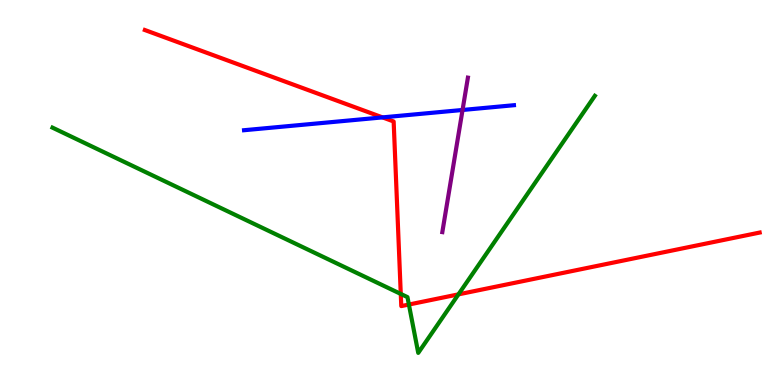[{'lines': ['blue', 'red'], 'intersections': [{'x': 4.94, 'y': 6.95}]}, {'lines': ['green', 'red'], 'intersections': [{'x': 5.17, 'y': 2.37}, {'x': 5.28, 'y': 2.09}, {'x': 5.92, 'y': 2.35}]}, {'lines': ['purple', 'red'], 'intersections': []}, {'lines': ['blue', 'green'], 'intersections': []}, {'lines': ['blue', 'purple'], 'intersections': [{'x': 5.97, 'y': 7.14}]}, {'lines': ['green', 'purple'], 'intersections': []}]